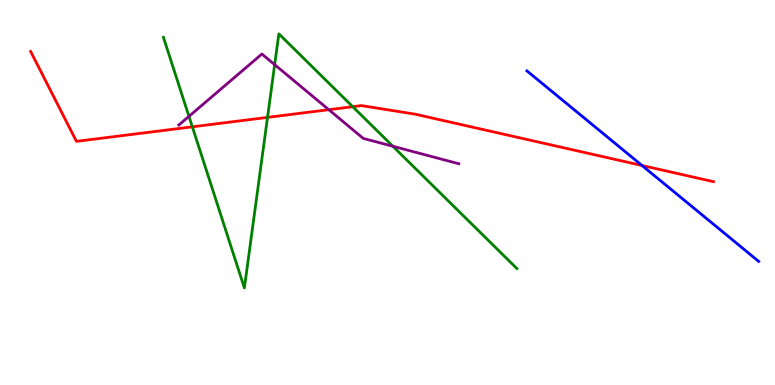[{'lines': ['blue', 'red'], 'intersections': [{'x': 8.28, 'y': 5.7}]}, {'lines': ['green', 'red'], 'intersections': [{'x': 2.48, 'y': 6.71}, {'x': 3.45, 'y': 6.95}, {'x': 4.55, 'y': 7.23}]}, {'lines': ['purple', 'red'], 'intersections': [{'x': 4.24, 'y': 7.15}]}, {'lines': ['blue', 'green'], 'intersections': []}, {'lines': ['blue', 'purple'], 'intersections': []}, {'lines': ['green', 'purple'], 'intersections': [{'x': 2.44, 'y': 6.98}, {'x': 3.54, 'y': 8.32}, {'x': 5.07, 'y': 6.2}]}]